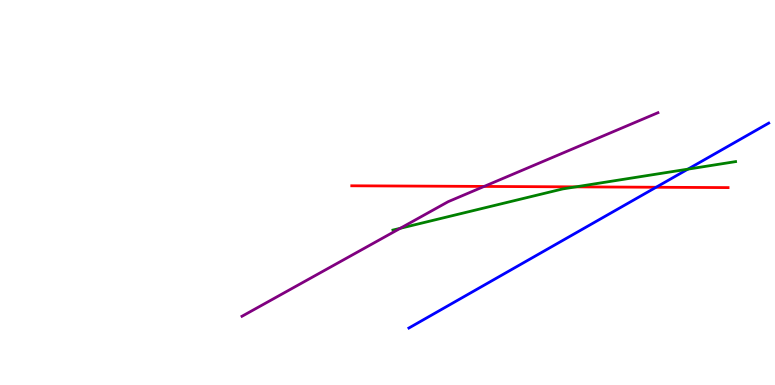[{'lines': ['blue', 'red'], 'intersections': [{'x': 8.47, 'y': 5.14}]}, {'lines': ['green', 'red'], 'intersections': [{'x': 7.43, 'y': 5.15}]}, {'lines': ['purple', 'red'], 'intersections': [{'x': 6.25, 'y': 5.16}]}, {'lines': ['blue', 'green'], 'intersections': [{'x': 8.88, 'y': 5.61}]}, {'lines': ['blue', 'purple'], 'intersections': []}, {'lines': ['green', 'purple'], 'intersections': [{'x': 5.17, 'y': 4.07}]}]